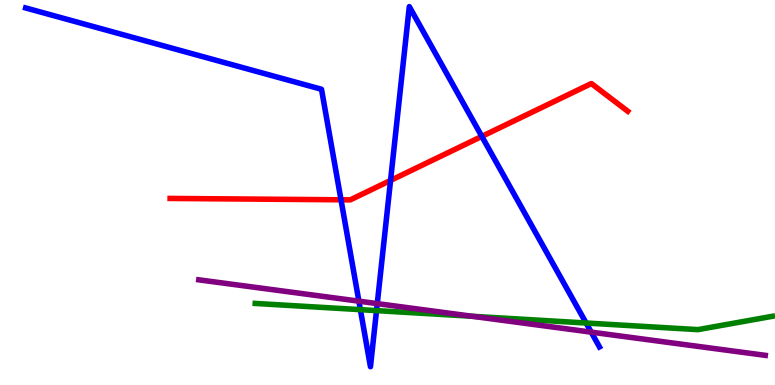[{'lines': ['blue', 'red'], 'intersections': [{'x': 4.4, 'y': 4.81}, {'x': 5.04, 'y': 5.31}, {'x': 6.22, 'y': 6.46}]}, {'lines': ['green', 'red'], 'intersections': []}, {'lines': ['purple', 'red'], 'intersections': []}, {'lines': ['blue', 'green'], 'intersections': [{'x': 4.65, 'y': 1.96}, {'x': 4.86, 'y': 1.93}, {'x': 7.56, 'y': 1.61}]}, {'lines': ['blue', 'purple'], 'intersections': [{'x': 4.63, 'y': 2.18}, {'x': 4.87, 'y': 2.11}, {'x': 7.63, 'y': 1.37}]}, {'lines': ['green', 'purple'], 'intersections': [{'x': 6.09, 'y': 1.79}]}]